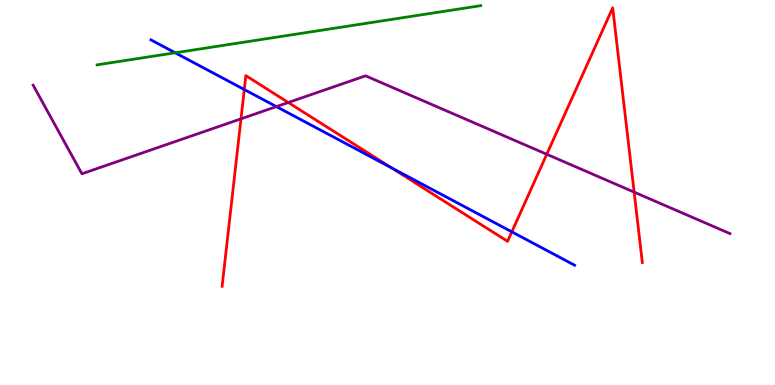[{'lines': ['blue', 'red'], 'intersections': [{'x': 3.15, 'y': 7.67}, {'x': 5.05, 'y': 5.64}, {'x': 6.6, 'y': 3.98}]}, {'lines': ['green', 'red'], 'intersections': []}, {'lines': ['purple', 'red'], 'intersections': [{'x': 3.11, 'y': 6.91}, {'x': 3.72, 'y': 7.34}, {'x': 7.05, 'y': 5.99}, {'x': 8.18, 'y': 5.01}]}, {'lines': ['blue', 'green'], 'intersections': [{'x': 2.26, 'y': 8.63}]}, {'lines': ['blue', 'purple'], 'intersections': [{'x': 3.57, 'y': 7.23}]}, {'lines': ['green', 'purple'], 'intersections': []}]